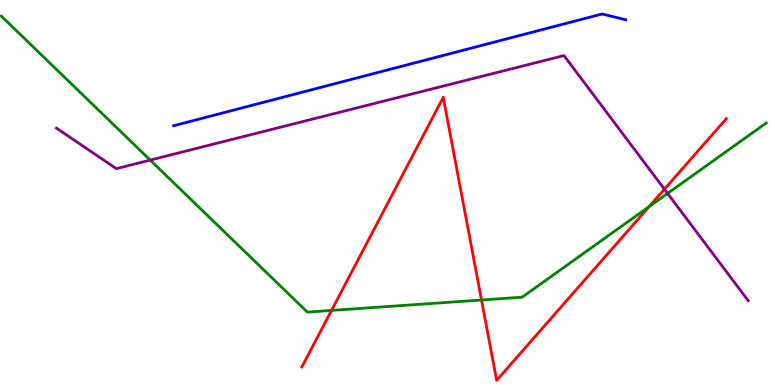[{'lines': ['blue', 'red'], 'intersections': []}, {'lines': ['green', 'red'], 'intersections': [{'x': 4.28, 'y': 1.94}, {'x': 6.21, 'y': 2.21}, {'x': 8.38, 'y': 4.64}]}, {'lines': ['purple', 'red'], 'intersections': [{'x': 8.57, 'y': 5.09}]}, {'lines': ['blue', 'green'], 'intersections': []}, {'lines': ['blue', 'purple'], 'intersections': []}, {'lines': ['green', 'purple'], 'intersections': [{'x': 1.94, 'y': 5.84}, {'x': 8.61, 'y': 4.98}]}]